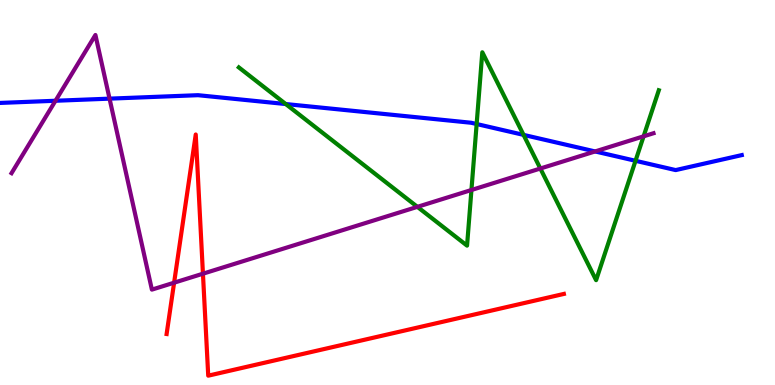[{'lines': ['blue', 'red'], 'intersections': []}, {'lines': ['green', 'red'], 'intersections': []}, {'lines': ['purple', 'red'], 'intersections': [{'x': 2.25, 'y': 2.66}, {'x': 2.62, 'y': 2.89}]}, {'lines': ['blue', 'green'], 'intersections': [{'x': 3.69, 'y': 7.3}, {'x': 6.15, 'y': 6.78}, {'x': 6.76, 'y': 6.5}, {'x': 8.2, 'y': 5.82}]}, {'lines': ['blue', 'purple'], 'intersections': [{'x': 0.716, 'y': 7.38}, {'x': 1.41, 'y': 7.44}, {'x': 7.68, 'y': 6.07}]}, {'lines': ['green', 'purple'], 'intersections': [{'x': 5.39, 'y': 4.63}, {'x': 6.08, 'y': 5.06}, {'x': 6.97, 'y': 5.62}, {'x': 8.3, 'y': 6.46}]}]